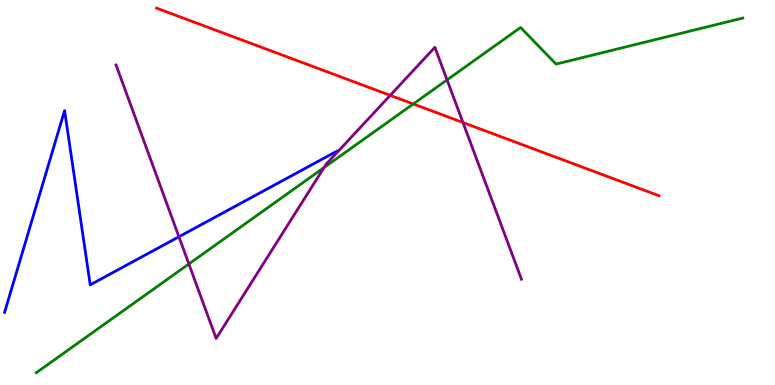[{'lines': ['blue', 'red'], 'intersections': []}, {'lines': ['green', 'red'], 'intersections': [{'x': 5.33, 'y': 7.3}]}, {'lines': ['purple', 'red'], 'intersections': [{'x': 5.03, 'y': 7.52}, {'x': 5.97, 'y': 6.82}]}, {'lines': ['blue', 'green'], 'intersections': []}, {'lines': ['blue', 'purple'], 'intersections': [{'x': 2.31, 'y': 3.85}]}, {'lines': ['green', 'purple'], 'intersections': [{'x': 2.44, 'y': 3.14}, {'x': 4.18, 'y': 5.65}, {'x': 5.77, 'y': 7.92}]}]